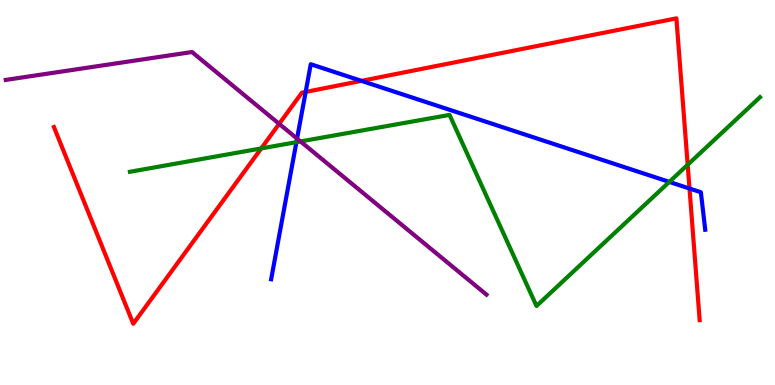[{'lines': ['blue', 'red'], 'intersections': [{'x': 3.94, 'y': 7.61}, {'x': 4.66, 'y': 7.9}, {'x': 8.9, 'y': 5.1}]}, {'lines': ['green', 'red'], 'intersections': [{'x': 3.37, 'y': 6.14}, {'x': 8.87, 'y': 5.72}]}, {'lines': ['purple', 'red'], 'intersections': [{'x': 3.6, 'y': 6.78}]}, {'lines': ['blue', 'green'], 'intersections': [{'x': 3.82, 'y': 6.31}, {'x': 8.64, 'y': 5.28}]}, {'lines': ['blue', 'purple'], 'intersections': [{'x': 3.83, 'y': 6.4}]}, {'lines': ['green', 'purple'], 'intersections': [{'x': 3.88, 'y': 6.33}]}]